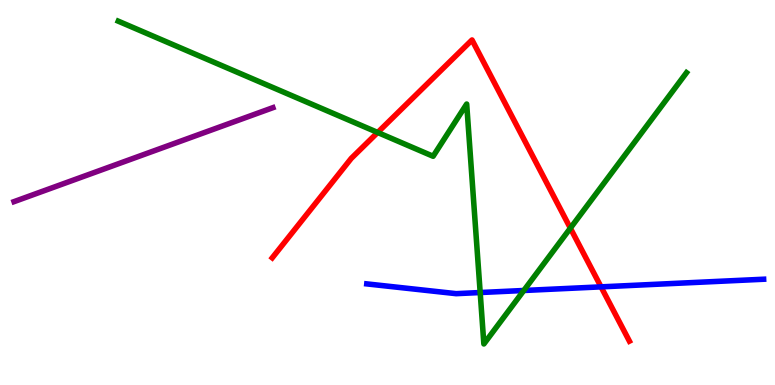[{'lines': ['blue', 'red'], 'intersections': [{'x': 7.76, 'y': 2.55}]}, {'lines': ['green', 'red'], 'intersections': [{'x': 4.87, 'y': 6.56}, {'x': 7.36, 'y': 4.07}]}, {'lines': ['purple', 'red'], 'intersections': []}, {'lines': ['blue', 'green'], 'intersections': [{'x': 6.2, 'y': 2.4}, {'x': 6.76, 'y': 2.45}]}, {'lines': ['blue', 'purple'], 'intersections': []}, {'lines': ['green', 'purple'], 'intersections': []}]